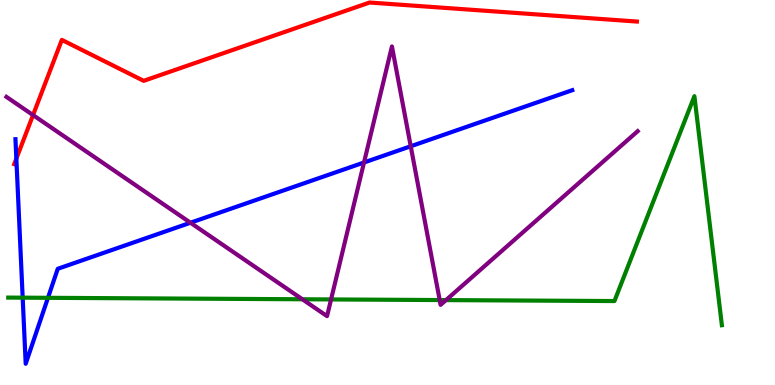[{'lines': ['blue', 'red'], 'intersections': [{'x': 0.211, 'y': 5.88}]}, {'lines': ['green', 'red'], 'intersections': []}, {'lines': ['purple', 'red'], 'intersections': [{'x': 0.426, 'y': 7.01}]}, {'lines': ['blue', 'green'], 'intersections': [{'x': 0.293, 'y': 2.27}, {'x': 0.619, 'y': 2.26}]}, {'lines': ['blue', 'purple'], 'intersections': [{'x': 2.46, 'y': 4.21}, {'x': 4.7, 'y': 5.78}, {'x': 5.3, 'y': 6.2}]}, {'lines': ['green', 'purple'], 'intersections': [{'x': 3.9, 'y': 2.23}, {'x': 4.27, 'y': 2.22}, {'x': 5.67, 'y': 2.21}, {'x': 5.75, 'y': 2.21}]}]